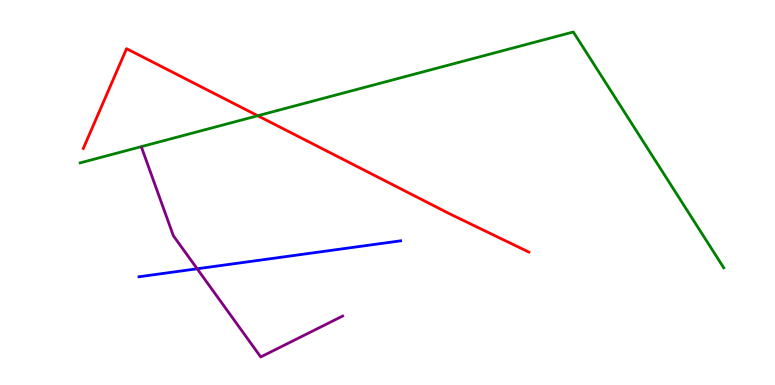[{'lines': ['blue', 'red'], 'intersections': []}, {'lines': ['green', 'red'], 'intersections': [{'x': 3.33, 'y': 6.99}]}, {'lines': ['purple', 'red'], 'intersections': []}, {'lines': ['blue', 'green'], 'intersections': []}, {'lines': ['blue', 'purple'], 'intersections': [{'x': 2.54, 'y': 3.02}]}, {'lines': ['green', 'purple'], 'intersections': []}]